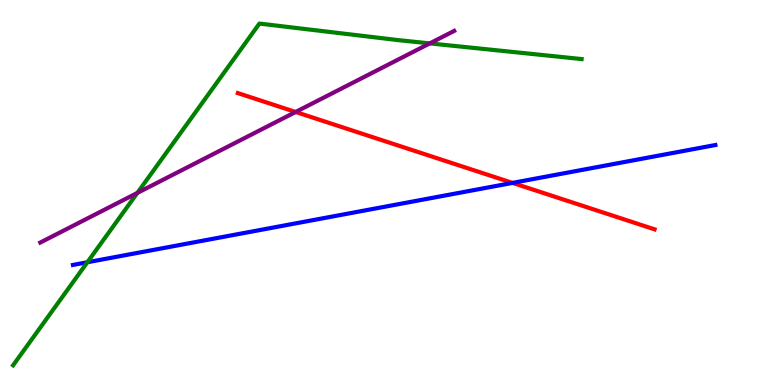[{'lines': ['blue', 'red'], 'intersections': [{'x': 6.61, 'y': 5.25}]}, {'lines': ['green', 'red'], 'intersections': []}, {'lines': ['purple', 'red'], 'intersections': [{'x': 3.81, 'y': 7.09}]}, {'lines': ['blue', 'green'], 'intersections': [{'x': 1.13, 'y': 3.19}]}, {'lines': ['blue', 'purple'], 'intersections': []}, {'lines': ['green', 'purple'], 'intersections': [{'x': 1.77, 'y': 4.99}, {'x': 5.55, 'y': 8.87}]}]